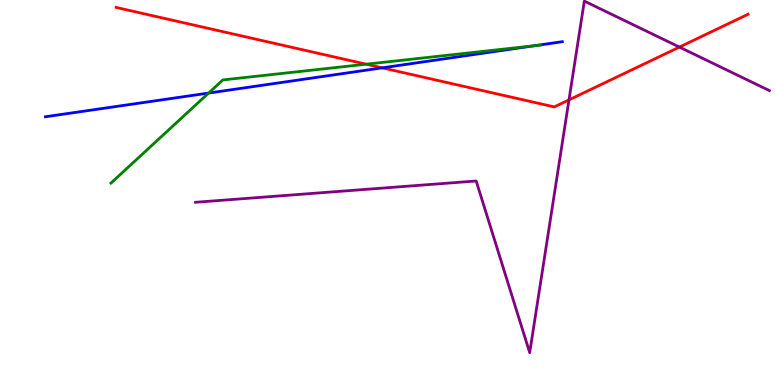[{'lines': ['blue', 'red'], 'intersections': [{'x': 4.93, 'y': 8.24}]}, {'lines': ['green', 'red'], 'intersections': [{'x': 4.72, 'y': 8.33}]}, {'lines': ['purple', 'red'], 'intersections': [{'x': 7.34, 'y': 7.41}, {'x': 8.77, 'y': 8.78}]}, {'lines': ['blue', 'green'], 'intersections': [{'x': 2.69, 'y': 7.58}, {'x': 6.91, 'y': 8.81}]}, {'lines': ['blue', 'purple'], 'intersections': []}, {'lines': ['green', 'purple'], 'intersections': []}]